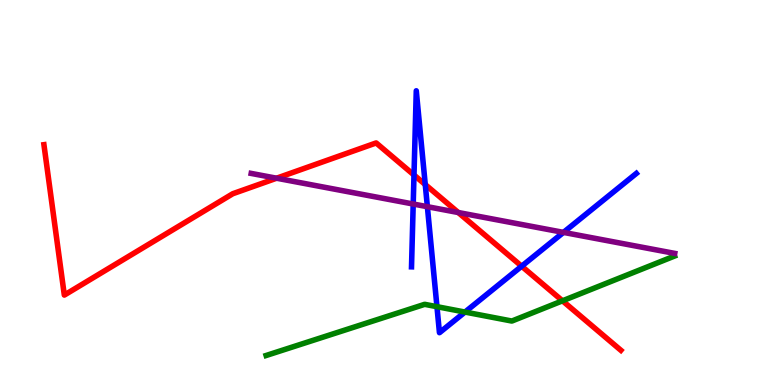[{'lines': ['blue', 'red'], 'intersections': [{'x': 5.34, 'y': 5.45}, {'x': 5.49, 'y': 5.21}, {'x': 6.73, 'y': 3.09}]}, {'lines': ['green', 'red'], 'intersections': [{'x': 7.26, 'y': 2.19}]}, {'lines': ['purple', 'red'], 'intersections': [{'x': 3.57, 'y': 5.37}, {'x': 5.91, 'y': 4.48}]}, {'lines': ['blue', 'green'], 'intersections': [{'x': 5.64, 'y': 2.03}, {'x': 6.0, 'y': 1.89}]}, {'lines': ['blue', 'purple'], 'intersections': [{'x': 5.33, 'y': 4.7}, {'x': 5.51, 'y': 4.63}, {'x': 7.27, 'y': 3.96}]}, {'lines': ['green', 'purple'], 'intersections': []}]